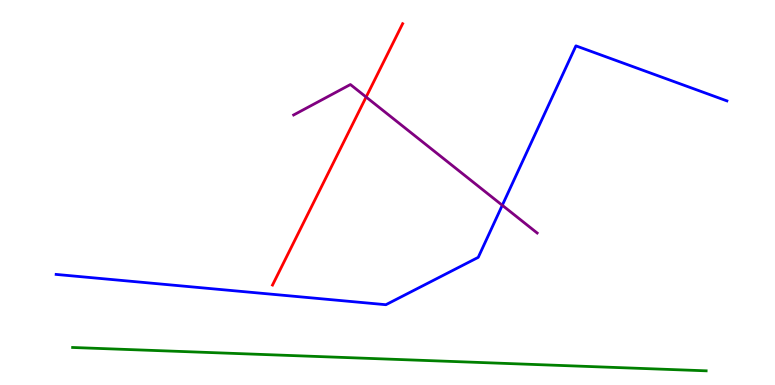[{'lines': ['blue', 'red'], 'intersections': []}, {'lines': ['green', 'red'], 'intersections': []}, {'lines': ['purple', 'red'], 'intersections': [{'x': 4.72, 'y': 7.48}]}, {'lines': ['blue', 'green'], 'intersections': []}, {'lines': ['blue', 'purple'], 'intersections': [{'x': 6.48, 'y': 4.67}]}, {'lines': ['green', 'purple'], 'intersections': []}]